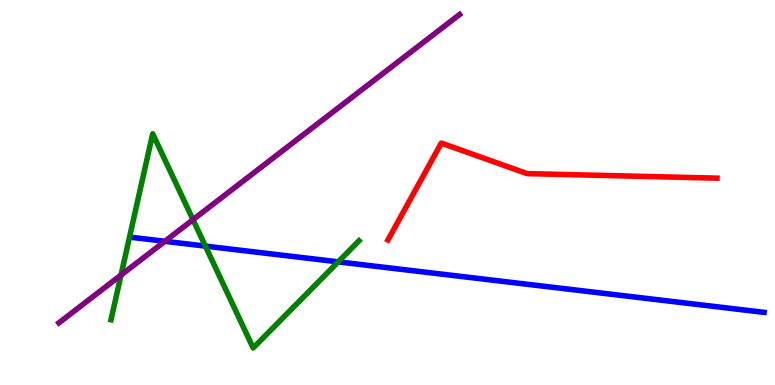[{'lines': ['blue', 'red'], 'intersections': []}, {'lines': ['green', 'red'], 'intersections': []}, {'lines': ['purple', 'red'], 'intersections': []}, {'lines': ['blue', 'green'], 'intersections': [{'x': 2.65, 'y': 3.61}, {'x': 4.36, 'y': 3.2}]}, {'lines': ['blue', 'purple'], 'intersections': [{'x': 2.13, 'y': 3.73}]}, {'lines': ['green', 'purple'], 'intersections': [{'x': 1.56, 'y': 2.86}, {'x': 2.49, 'y': 4.29}]}]